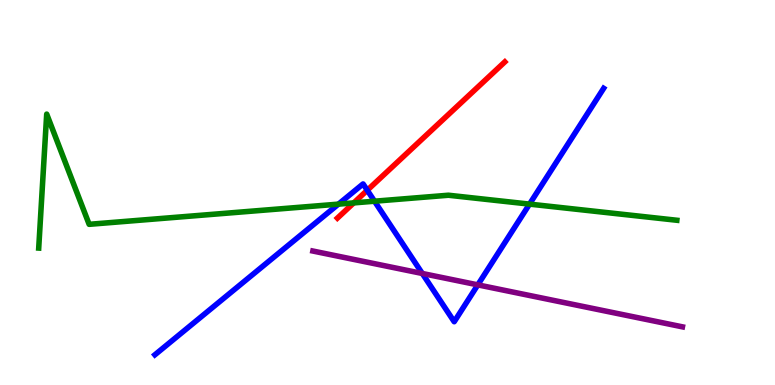[{'lines': ['blue', 'red'], 'intersections': [{'x': 4.74, 'y': 5.06}]}, {'lines': ['green', 'red'], 'intersections': [{'x': 4.56, 'y': 4.73}]}, {'lines': ['purple', 'red'], 'intersections': []}, {'lines': ['blue', 'green'], 'intersections': [{'x': 4.37, 'y': 4.7}, {'x': 4.83, 'y': 4.77}, {'x': 6.83, 'y': 4.7}]}, {'lines': ['blue', 'purple'], 'intersections': [{'x': 5.45, 'y': 2.9}, {'x': 6.17, 'y': 2.6}]}, {'lines': ['green', 'purple'], 'intersections': []}]